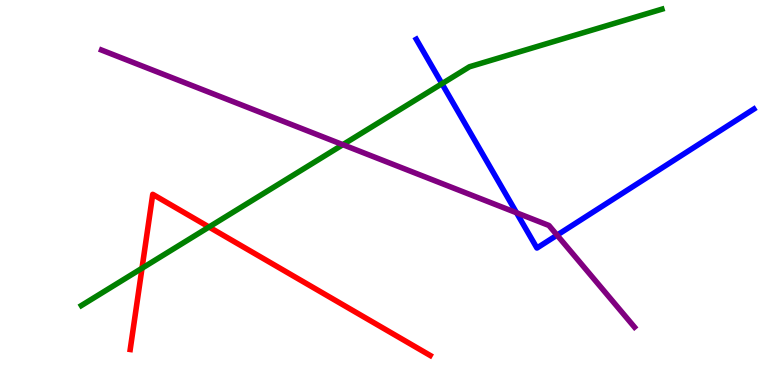[{'lines': ['blue', 'red'], 'intersections': []}, {'lines': ['green', 'red'], 'intersections': [{'x': 1.83, 'y': 3.03}, {'x': 2.7, 'y': 4.1}]}, {'lines': ['purple', 'red'], 'intersections': []}, {'lines': ['blue', 'green'], 'intersections': [{'x': 5.7, 'y': 7.83}]}, {'lines': ['blue', 'purple'], 'intersections': [{'x': 6.67, 'y': 4.47}, {'x': 7.19, 'y': 3.89}]}, {'lines': ['green', 'purple'], 'intersections': [{'x': 4.42, 'y': 6.24}]}]